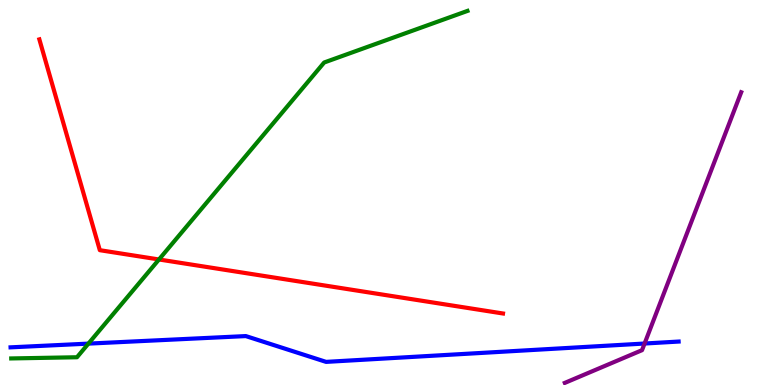[{'lines': ['blue', 'red'], 'intersections': []}, {'lines': ['green', 'red'], 'intersections': [{'x': 2.05, 'y': 3.26}]}, {'lines': ['purple', 'red'], 'intersections': []}, {'lines': ['blue', 'green'], 'intersections': [{'x': 1.14, 'y': 1.07}]}, {'lines': ['blue', 'purple'], 'intersections': [{'x': 8.32, 'y': 1.08}]}, {'lines': ['green', 'purple'], 'intersections': []}]